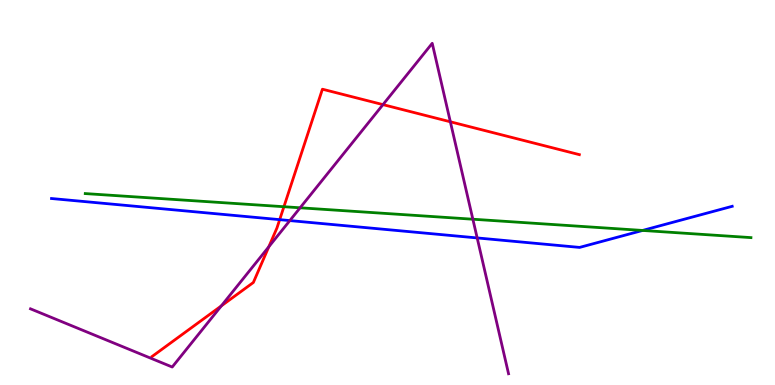[{'lines': ['blue', 'red'], 'intersections': [{'x': 3.61, 'y': 4.29}]}, {'lines': ['green', 'red'], 'intersections': [{'x': 3.66, 'y': 4.63}]}, {'lines': ['purple', 'red'], 'intersections': [{'x': 2.86, 'y': 2.05}, {'x': 3.47, 'y': 3.59}, {'x': 4.94, 'y': 7.28}, {'x': 5.81, 'y': 6.84}]}, {'lines': ['blue', 'green'], 'intersections': [{'x': 8.29, 'y': 4.01}]}, {'lines': ['blue', 'purple'], 'intersections': [{'x': 3.74, 'y': 4.27}, {'x': 6.16, 'y': 3.82}]}, {'lines': ['green', 'purple'], 'intersections': [{'x': 3.87, 'y': 4.6}, {'x': 6.1, 'y': 4.31}]}]